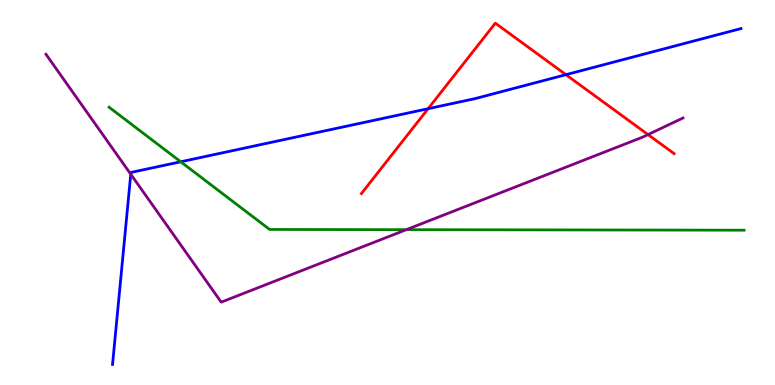[{'lines': ['blue', 'red'], 'intersections': [{'x': 5.52, 'y': 7.18}, {'x': 7.3, 'y': 8.06}]}, {'lines': ['green', 'red'], 'intersections': []}, {'lines': ['purple', 'red'], 'intersections': [{'x': 8.36, 'y': 6.5}]}, {'lines': ['blue', 'green'], 'intersections': [{'x': 2.33, 'y': 5.8}]}, {'lines': ['blue', 'purple'], 'intersections': [{'x': 1.69, 'y': 5.47}]}, {'lines': ['green', 'purple'], 'intersections': [{'x': 5.24, 'y': 4.03}]}]